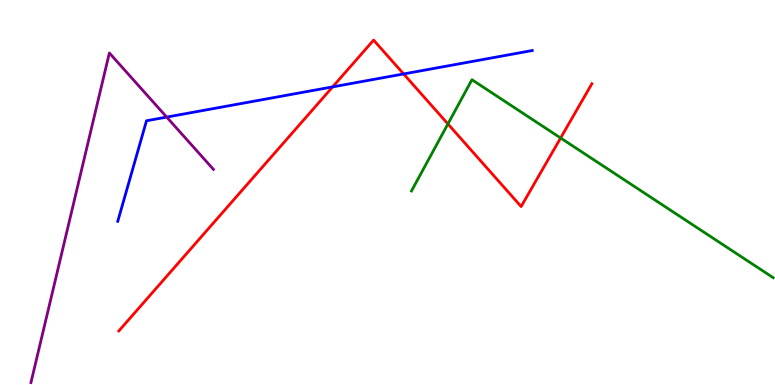[{'lines': ['blue', 'red'], 'intersections': [{'x': 4.29, 'y': 7.74}, {'x': 5.21, 'y': 8.08}]}, {'lines': ['green', 'red'], 'intersections': [{'x': 5.78, 'y': 6.78}, {'x': 7.23, 'y': 6.42}]}, {'lines': ['purple', 'red'], 'intersections': []}, {'lines': ['blue', 'green'], 'intersections': []}, {'lines': ['blue', 'purple'], 'intersections': [{'x': 2.15, 'y': 6.96}]}, {'lines': ['green', 'purple'], 'intersections': []}]